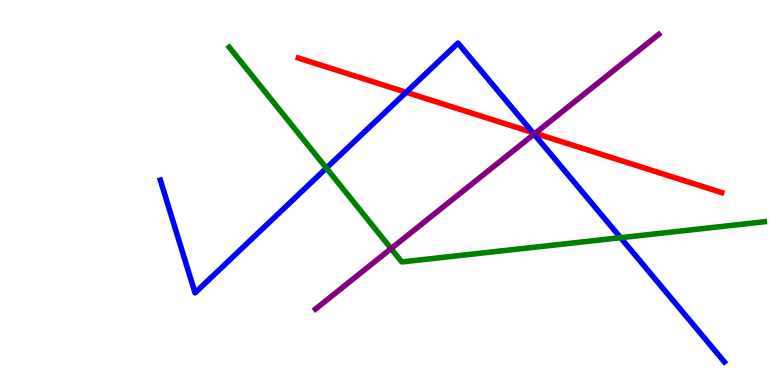[{'lines': ['blue', 'red'], 'intersections': [{'x': 5.24, 'y': 7.6}, {'x': 6.87, 'y': 6.56}]}, {'lines': ['green', 'red'], 'intersections': []}, {'lines': ['purple', 'red'], 'intersections': [{'x': 6.91, 'y': 6.54}]}, {'lines': ['blue', 'green'], 'intersections': [{'x': 4.21, 'y': 5.63}, {'x': 8.01, 'y': 3.83}]}, {'lines': ['blue', 'purple'], 'intersections': [{'x': 6.89, 'y': 6.52}]}, {'lines': ['green', 'purple'], 'intersections': [{'x': 5.05, 'y': 3.54}]}]